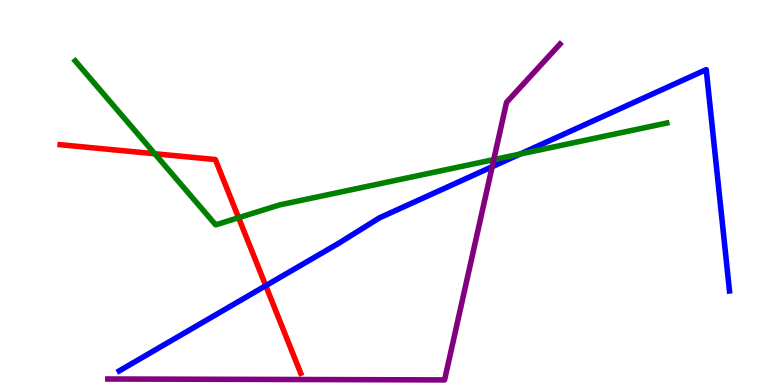[{'lines': ['blue', 'red'], 'intersections': [{'x': 3.43, 'y': 2.58}]}, {'lines': ['green', 'red'], 'intersections': [{'x': 2.0, 'y': 6.01}, {'x': 3.08, 'y': 4.35}]}, {'lines': ['purple', 'red'], 'intersections': []}, {'lines': ['blue', 'green'], 'intersections': [{'x': 6.71, 'y': 6.0}]}, {'lines': ['blue', 'purple'], 'intersections': [{'x': 6.35, 'y': 5.67}]}, {'lines': ['green', 'purple'], 'intersections': [{'x': 6.37, 'y': 5.85}]}]